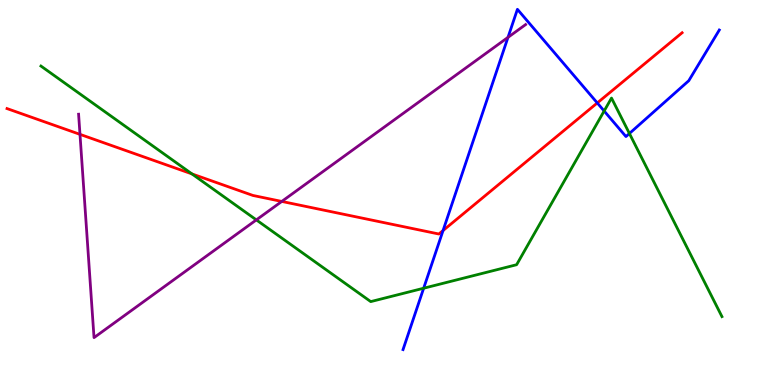[{'lines': ['blue', 'red'], 'intersections': [{'x': 5.72, 'y': 4.01}, {'x': 7.71, 'y': 7.33}]}, {'lines': ['green', 'red'], 'intersections': [{'x': 2.48, 'y': 5.48}]}, {'lines': ['purple', 'red'], 'intersections': [{'x': 1.03, 'y': 6.51}, {'x': 3.64, 'y': 4.77}]}, {'lines': ['blue', 'green'], 'intersections': [{'x': 5.47, 'y': 2.51}, {'x': 7.8, 'y': 7.12}, {'x': 8.12, 'y': 6.53}]}, {'lines': ['blue', 'purple'], 'intersections': [{'x': 6.55, 'y': 9.03}]}, {'lines': ['green', 'purple'], 'intersections': [{'x': 3.31, 'y': 4.29}]}]